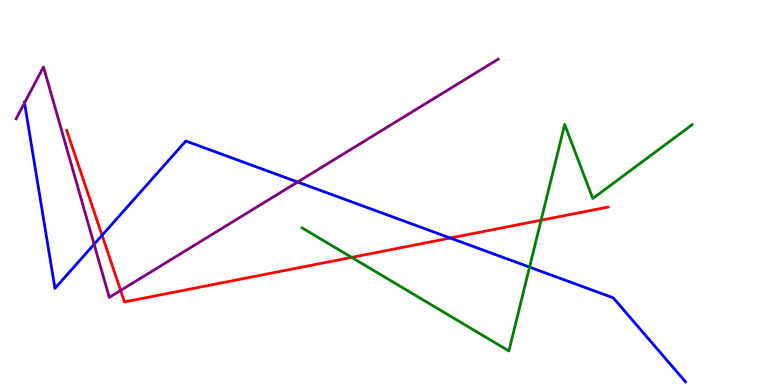[{'lines': ['blue', 'red'], 'intersections': [{'x': 1.32, 'y': 3.89}, {'x': 5.81, 'y': 3.82}]}, {'lines': ['green', 'red'], 'intersections': [{'x': 4.54, 'y': 3.31}, {'x': 6.98, 'y': 4.28}]}, {'lines': ['purple', 'red'], 'intersections': [{'x': 1.56, 'y': 2.46}]}, {'lines': ['blue', 'green'], 'intersections': [{'x': 6.83, 'y': 3.06}]}, {'lines': ['blue', 'purple'], 'intersections': [{'x': 0.316, 'y': 7.33}, {'x': 1.21, 'y': 3.66}, {'x': 3.84, 'y': 5.27}]}, {'lines': ['green', 'purple'], 'intersections': []}]